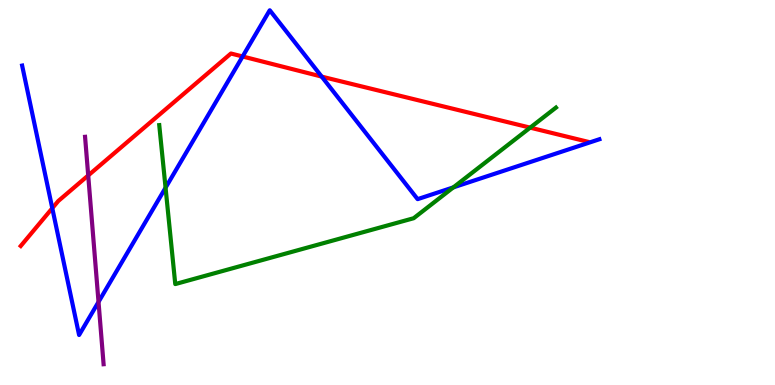[{'lines': ['blue', 'red'], 'intersections': [{'x': 0.675, 'y': 4.59}, {'x': 3.13, 'y': 8.53}, {'x': 4.15, 'y': 8.01}]}, {'lines': ['green', 'red'], 'intersections': [{'x': 6.84, 'y': 6.68}]}, {'lines': ['purple', 'red'], 'intersections': [{'x': 1.14, 'y': 5.44}]}, {'lines': ['blue', 'green'], 'intersections': [{'x': 2.14, 'y': 5.12}, {'x': 5.85, 'y': 5.13}]}, {'lines': ['blue', 'purple'], 'intersections': [{'x': 1.27, 'y': 2.16}]}, {'lines': ['green', 'purple'], 'intersections': []}]